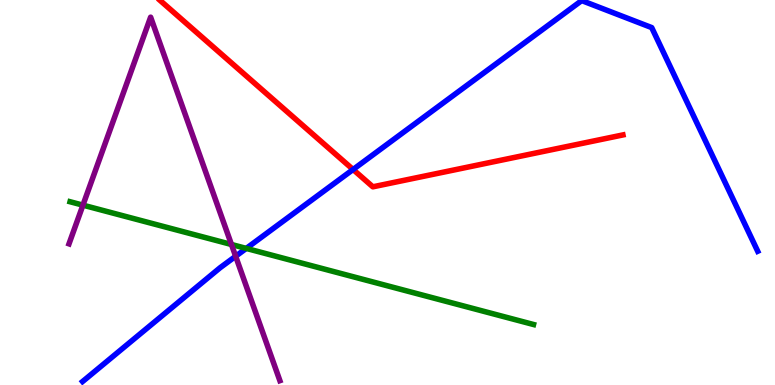[{'lines': ['blue', 'red'], 'intersections': [{'x': 4.56, 'y': 5.6}]}, {'lines': ['green', 'red'], 'intersections': []}, {'lines': ['purple', 'red'], 'intersections': []}, {'lines': ['blue', 'green'], 'intersections': [{'x': 3.18, 'y': 3.55}]}, {'lines': ['blue', 'purple'], 'intersections': [{'x': 3.04, 'y': 3.34}]}, {'lines': ['green', 'purple'], 'intersections': [{'x': 1.07, 'y': 4.67}, {'x': 2.99, 'y': 3.65}]}]